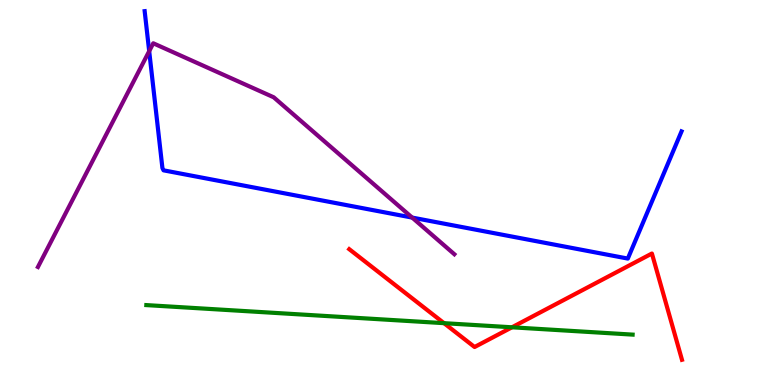[{'lines': ['blue', 'red'], 'intersections': []}, {'lines': ['green', 'red'], 'intersections': [{'x': 5.73, 'y': 1.61}, {'x': 6.61, 'y': 1.5}]}, {'lines': ['purple', 'red'], 'intersections': []}, {'lines': ['blue', 'green'], 'intersections': []}, {'lines': ['blue', 'purple'], 'intersections': [{'x': 1.93, 'y': 8.67}, {'x': 5.32, 'y': 4.35}]}, {'lines': ['green', 'purple'], 'intersections': []}]